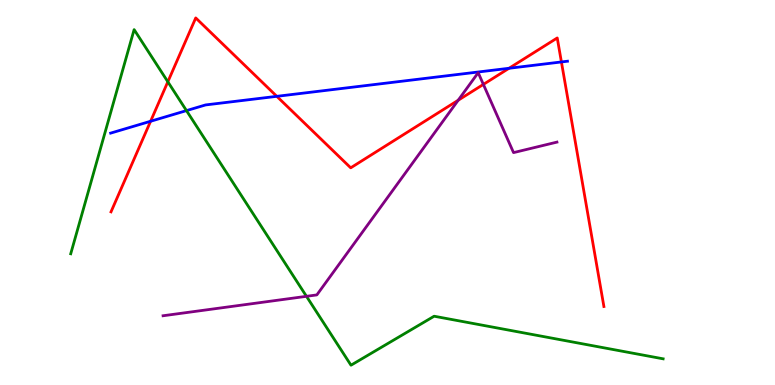[{'lines': ['blue', 'red'], 'intersections': [{'x': 1.94, 'y': 6.85}, {'x': 3.57, 'y': 7.5}, {'x': 6.57, 'y': 8.23}, {'x': 7.24, 'y': 8.39}]}, {'lines': ['green', 'red'], 'intersections': [{'x': 2.17, 'y': 7.88}]}, {'lines': ['purple', 'red'], 'intersections': [{'x': 5.91, 'y': 7.4}, {'x': 6.24, 'y': 7.81}]}, {'lines': ['blue', 'green'], 'intersections': [{'x': 2.41, 'y': 7.13}]}, {'lines': ['blue', 'purple'], 'intersections': []}, {'lines': ['green', 'purple'], 'intersections': [{'x': 3.95, 'y': 2.3}]}]